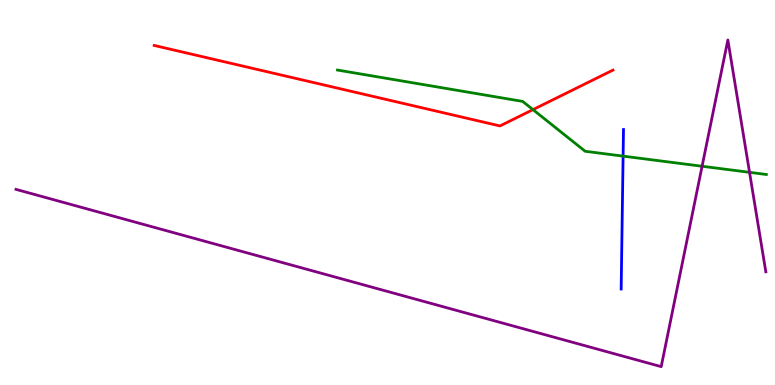[{'lines': ['blue', 'red'], 'intersections': []}, {'lines': ['green', 'red'], 'intersections': [{'x': 6.88, 'y': 7.15}]}, {'lines': ['purple', 'red'], 'intersections': []}, {'lines': ['blue', 'green'], 'intersections': [{'x': 8.04, 'y': 5.94}]}, {'lines': ['blue', 'purple'], 'intersections': []}, {'lines': ['green', 'purple'], 'intersections': [{'x': 9.06, 'y': 5.68}, {'x': 9.67, 'y': 5.52}]}]